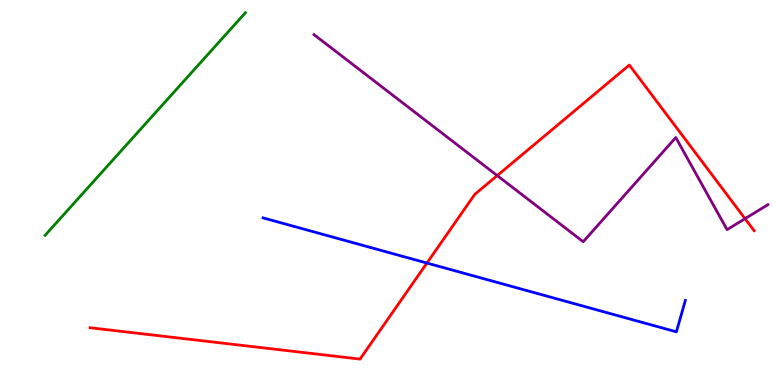[{'lines': ['blue', 'red'], 'intersections': [{'x': 5.51, 'y': 3.17}]}, {'lines': ['green', 'red'], 'intersections': []}, {'lines': ['purple', 'red'], 'intersections': [{'x': 6.42, 'y': 5.44}, {'x': 9.61, 'y': 4.32}]}, {'lines': ['blue', 'green'], 'intersections': []}, {'lines': ['blue', 'purple'], 'intersections': []}, {'lines': ['green', 'purple'], 'intersections': []}]